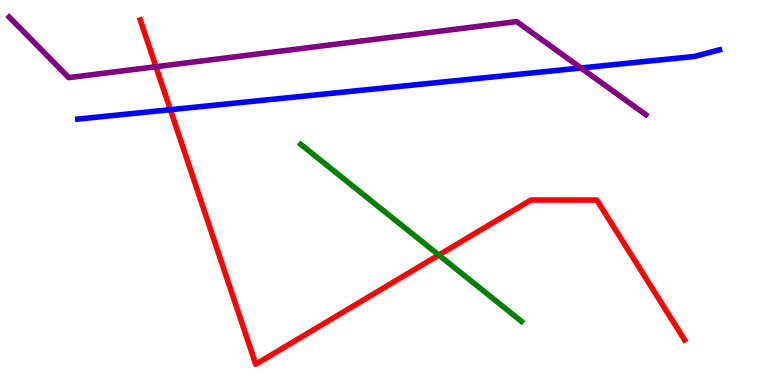[{'lines': ['blue', 'red'], 'intersections': [{'x': 2.2, 'y': 7.15}]}, {'lines': ['green', 'red'], 'intersections': [{'x': 5.66, 'y': 3.38}]}, {'lines': ['purple', 'red'], 'intersections': [{'x': 2.01, 'y': 8.27}]}, {'lines': ['blue', 'green'], 'intersections': []}, {'lines': ['blue', 'purple'], 'intersections': [{'x': 7.5, 'y': 8.23}]}, {'lines': ['green', 'purple'], 'intersections': []}]